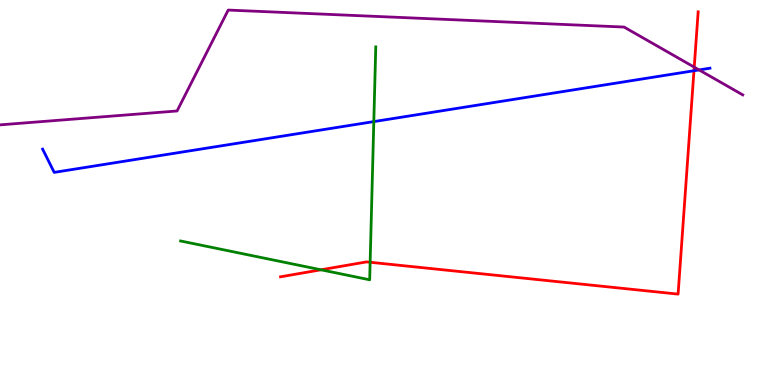[{'lines': ['blue', 'red'], 'intersections': [{'x': 8.95, 'y': 8.16}]}, {'lines': ['green', 'red'], 'intersections': [{'x': 4.14, 'y': 2.99}, {'x': 4.78, 'y': 3.19}]}, {'lines': ['purple', 'red'], 'intersections': [{'x': 8.96, 'y': 8.26}]}, {'lines': ['blue', 'green'], 'intersections': [{'x': 4.82, 'y': 6.84}]}, {'lines': ['blue', 'purple'], 'intersections': [{'x': 9.02, 'y': 8.18}]}, {'lines': ['green', 'purple'], 'intersections': []}]